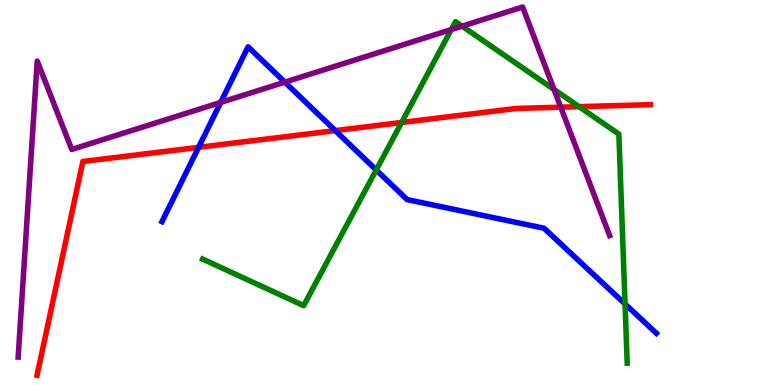[{'lines': ['blue', 'red'], 'intersections': [{'x': 2.56, 'y': 6.17}, {'x': 4.33, 'y': 6.61}]}, {'lines': ['green', 'red'], 'intersections': [{'x': 5.18, 'y': 6.82}, {'x': 7.47, 'y': 7.23}]}, {'lines': ['purple', 'red'], 'intersections': [{'x': 7.24, 'y': 7.22}]}, {'lines': ['blue', 'green'], 'intersections': [{'x': 4.85, 'y': 5.59}, {'x': 8.07, 'y': 2.1}]}, {'lines': ['blue', 'purple'], 'intersections': [{'x': 2.85, 'y': 7.34}, {'x': 3.68, 'y': 7.87}]}, {'lines': ['green', 'purple'], 'intersections': [{'x': 5.82, 'y': 9.23}, {'x': 5.96, 'y': 9.32}, {'x': 7.15, 'y': 7.68}]}]